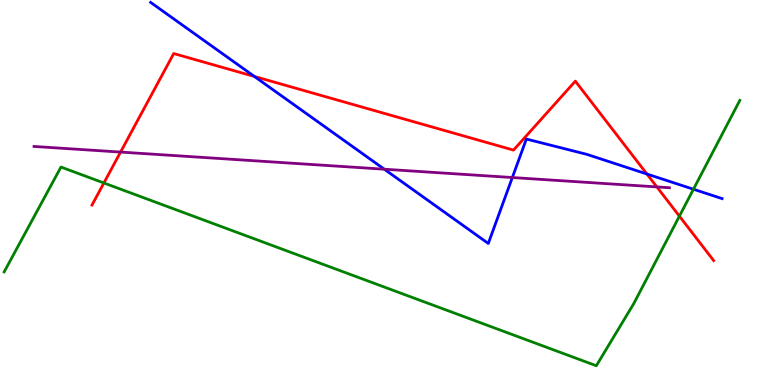[{'lines': ['blue', 'red'], 'intersections': [{'x': 3.28, 'y': 8.01}, {'x': 8.35, 'y': 5.48}]}, {'lines': ['green', 'red'], 'intersections': [{'x': 1.34, 'y': 5.25}, {'x': 8.77, 'y': 4.39}]}, {'lines': ['purple', 'red'], 'intersections': [{'x': 1.56, 'y': 6.05}, {'x': 8.48, 'y': 5.14}]}, {'lines': ['blue', 'green'], 'intersections': [{'x': 8.95, 'y': 5.08}]}, {'lines': ['blue', 'purple'], 'intersections': [{'x': 4.96, 'y': 5.6}, {'x': 6.61, 'y': 5.39}]}, {'lines': ['green', 'purple'], 'intersections': []}]